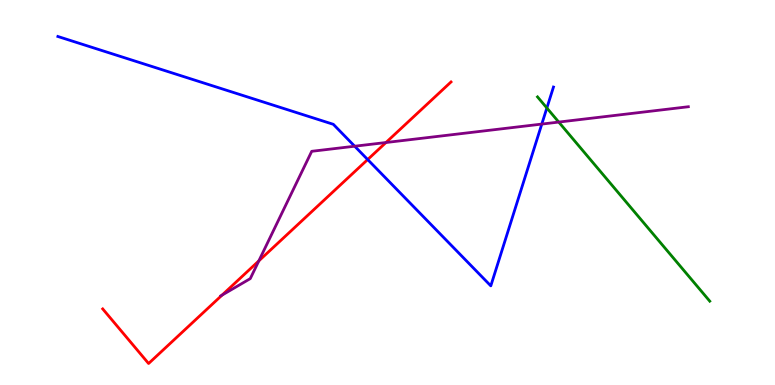[{'lines': ['blue', 'red'], 'intersections': [{'x': 4.74, 'y': 5.86}]}, {'lines': ['green', 'red'], 'intersections': []}, {'lines': ['purple', 'red'], 'intersections': [{'x': 2.87, 'y': 2.33}, {'x': 3.34, 'y': 3.22}, {'x': 4.98, 'y': 6.3}]}, {'lines': ['blue', 'green'], 'intersections': [{'x': 7.06, 'y': 7.2}]}, {'lines': ['blue', 'purple'], 'intersections': [{'x': 4.58, 'y': 6.2}, {'x': 6.99, 'y': 6.78}]}, {'lines': ['green', 'purple'], 'intersections': [{'x': 7.21, 'y': 6.83}]}]